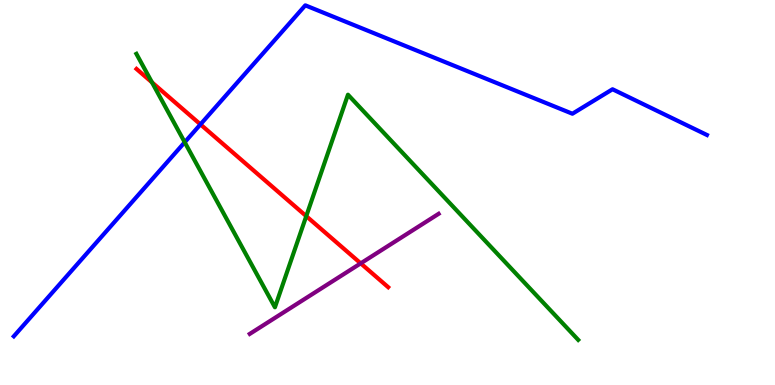[{'lines': ['blue', 'red'], 'intersections': [{'x': 2.59, 'y': 6.77}]}, {'lines': ['green', 'red'], 'intersections': [{'x': 1.96, 'y': 7.86}, {'x': 3.95, 'y': 4.39}]}, {'lines': ['purple', 'red'], 'intersections': [{'x': 4.65, 'y': 3.16}]}, {'lines': ['blue', 'green'], 'intersections': [{'x': 2.38, 'y': 6.31}]}, {'lines': ['blue', 'purple'], 'intersections': []}, {'lines': ['green', 'purple'], 'intersections': []}]